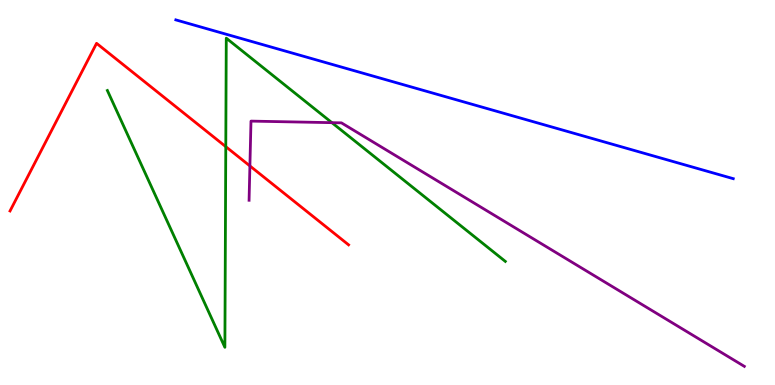[{'lines': ['blue', 'red'], 'intersections': []}, {'lines': ['green', 'red'], 'intersections': [{'x': 2.91, 'y': 6.19}]}, {'lines': ['purple', 'red'], 'intersections': [{'x': 3.22, 'y': 5.69}]}, {'lines': ['blue', 'green'], 'intersections': []}, {'lines': ['blue', 'purple'], 'intersections': []}, {'lines': ['green', 'purple'], 'intersections': [{'x': 4.28, 'y': 6.81}]}]